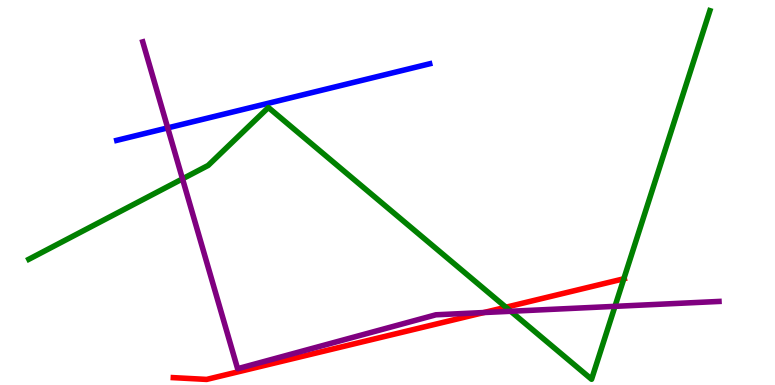[{'lines': ['blue', 'red'], 'intersections': []}, {'lines': ['green', 'red'], 'intersections': [{'x': 6.53, 'y': 2.02}, {'x': 8.05, 'y': 2.76}]}, {'lines': ['purple', 'red'], 'intersections': [{'x': 6.24, 'y': 1.88}]}, {'lines': ['blue', 'green'], 'intersections': []}, {'lines': ['blue', 'purple'], 'intersections': [{'x': 2.16, 'y': 6.68}]}, {'lines': ['green', 'purple'], 'intersections': [{'x': 2.35, 'y': 5.35}, {'x': 6.59, 'y': 1.92}, {'x': 7.94, 'y': 2.04}]}]